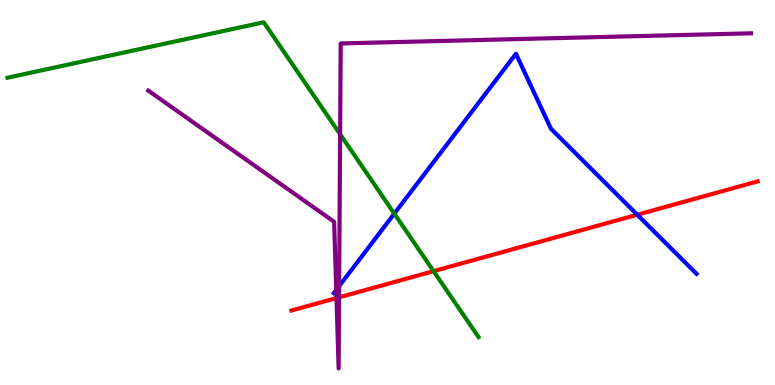[{'lines': ['blue', 'red'], 'intersections': [{'x': 8.22, 'y': 4.42}]}, {'lines': ['green', 'red'], 'intersections': [{'x': 5.59, 'y': 2.96}]}, {'lines': ['purple', 'red'], 'intersections': [{'x': 4.34, 'y': 2.26}, {'x': 4.38, 'y': 2.28}]}, {'lines': ['blue', 'green'], 'intersections': [{'x': 5.09, 'y': 4.45}]}, {'lines': ['blue', 'purple'], 'intersections': [{'x': 4.34, 'y': 2.47}, {'x': 4.38, 'y': 2.57}]}, {'lines': ['green', 'purple'], 'intersections': [{'x': 4.39, 'y': 6.51}]}]